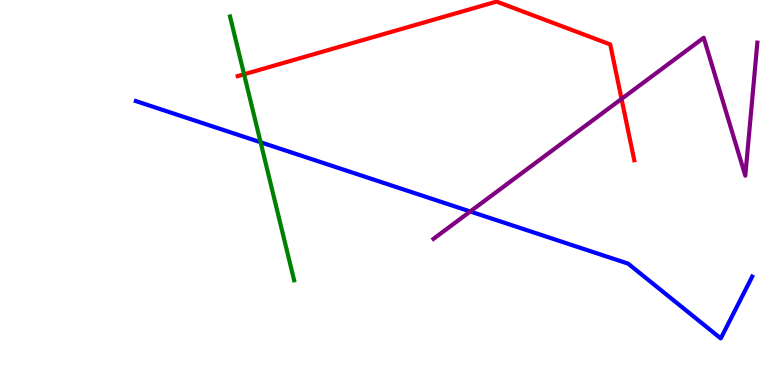[{'lines': ['blue', 'red'], 'intersections': []}, {'lines': ['green', 'red'], 'intersections': [{'x': 3.15, 'y': 8.07}]}, {'lines': ['purple', 'red'], 'intersections': [{'x': 8.02, 'y': 7.43}]}, {'lines': ['blue', 'green'], 'intersections': [{'x': 3.36, 'y': 6.3}]}, {'lines': ['blue', 'purple'], 'intersections': [{'x': 6.07, 'y': 4.51}]}, {'lines': ['green', 'purple'], 'intersections': []}]